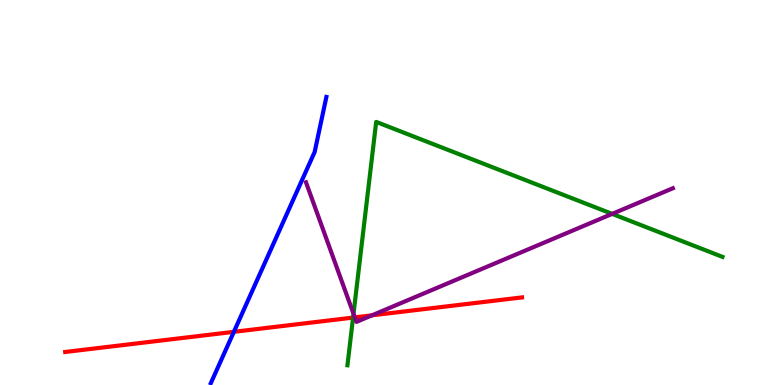[{'lines': ['blue', 'red'], 'intersections': [{'x': 3.02, 'y': 1.38}]}, {'lines': ['green', 'red'], 'intersections': [{'x': 4.56, 'y': 1.75}]}, {'lines': ['purple', 'red'], 'intersections': [{'x': 4.58, 'y': 1.76}, {'x': 4.8, 'y': 1.81}]}, {'lines': ['blue', 'green'], 'intersections': []}, {'lines': ['blue', 'purple'], 'intersections': []}, {'lines': ['green', 'purple'], 'intersections': [{'x': 4.56, 'y': 1.85}, {'x': 7.9, 'y': 4.44}]}]